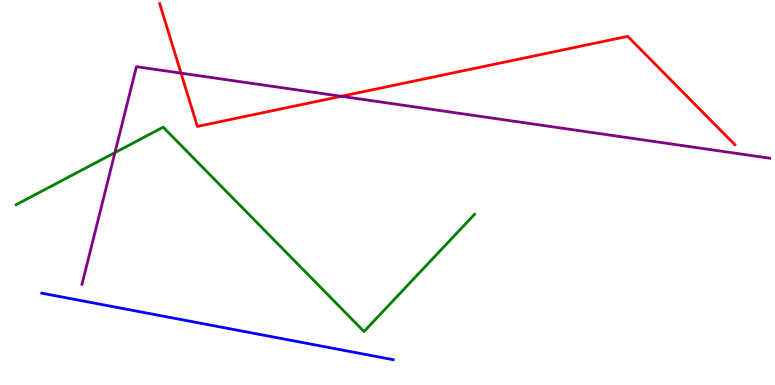[{'lines': ['blue', 'red'], 'intersections': []}, {'lines': ['green', 'red'], 'intersections': []}, {'lines': ['purple', 'red'], 'intersections': [{'x': 2.34, 'y': 8.1}, {'x': 4.4, 'y': 7.5}]}, {'lines': ['blue', 'green'], 'intersections': []}, {'lines': ['blue', 'purple'], 'intersections': []}, {'lines': ['green', 'purple'], 'intersections': [{'x': 1.48, 'y': 6.04}]}]